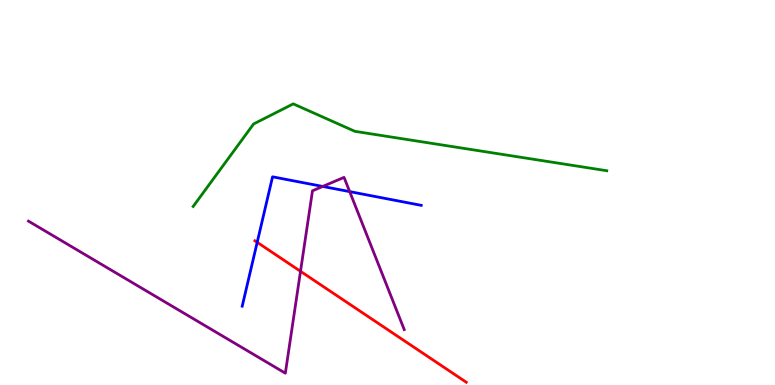[{'lines': ['blue', 'red'], 'intersections': [{'x': 3.32, 'y': 3.71}]}, {'lines': ['green', 'red'], 'intersections': []}, {'lines': ['purple', 'red'], 'intersections': [{'x': 3.88, 'y': 2.95}]}, {'lines': ['blue', 'green'], 'intersections': []}, {'lines': ['blue', 'purple'], 'intersections': [{'x': 4.16, 'y': 5.16}, {'x': 4.51, 'y': 5.02}]}, {'lines': ['green', 'purple'], 'intersections': []}]